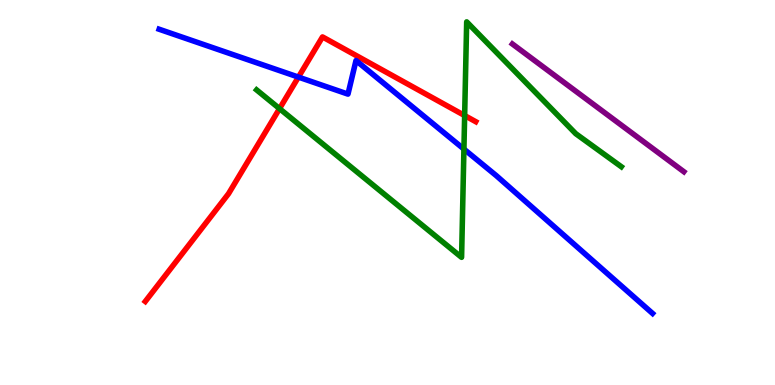[{'lines': ['blue', 'red'], 'intersections': [{'x': 3.85, 'y': 8.0}]}, {'lines': ['green', 'red'], 'intersections': [{'x': 3.61, 'y': 7.18}, {'x': 6.0, 'y': 7.0}]}, {'lines': ['purple', 'red'], 'intersections': []}, {'lines': ['blue', 'green'], 'intersections': [{'x': 5.99, 'y': 6.13}]}, {'lines': ['blue', 'purple'], 'intersections': []}, {'lines': ['green', 'purple'], 'intersections': []}]